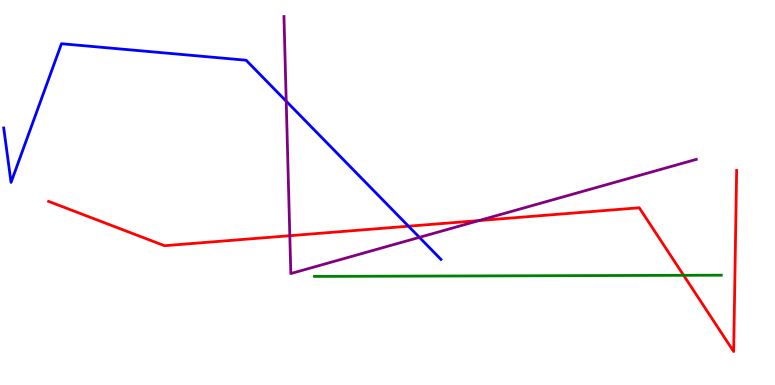[{'lines': ['blue', 'red'], 'intersections': [{'x': 5.27, 'y': 4.12}]}, {'lines': ['green', 'red'], 'intersections': [{'x': 8.82, 'y': 2.85}]}, {'lines': ['purple', 'red'], 'intersections': [{'x': 3.74, 'y': 3.88}, {'x': 6.18, 'y': 4.27}]}, {'lines': ['blue', 'green'], 'intersections': []}, {'lines': ['blue', 'purple'], 'intersections': [{'x': 3.69, 'y': 7.37}, {'x': 5.41, 'y': 3.83}]}, {'lines': ['green', 'purple'], 'intersections': []}]